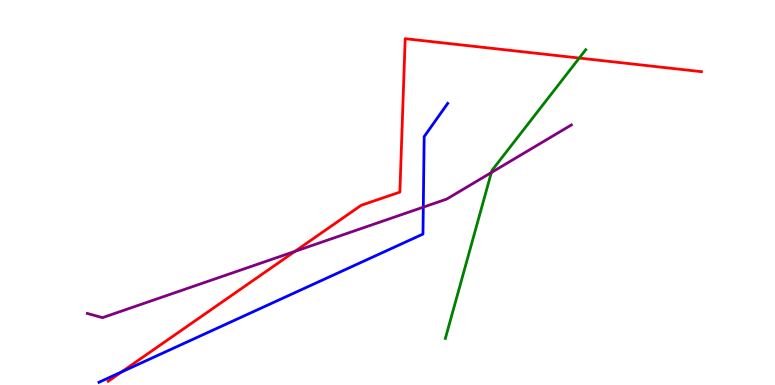[{'lines': ['blue', 'red'], 'intersections': [{'x': 1.57, 'y': 0.34}]}, {'lines': ['green', 'red'], 'intersections': [{'x': 7.47, 'y': 8.49}]}, {'lines': ['purple', 'red'], 'intersections': [{'x': 3.81, 'y': 3.47}]}, {'lines': ['blue', 'green'], 'intersections': []}, {'lines': ['blue', 'purple'], 'intersections': [{'x': 5.46, 'y': 4.62}]}, {'lines': ['green', 'purple'], 'intersections': [{'x': 6.34, 'y': 5.52}]}]